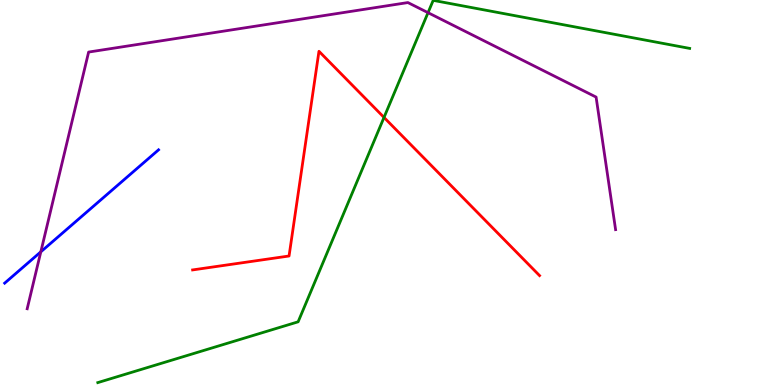[{'lines': ['blue', 'red'], 'intersections': []}, {'lines': ['green', 'red'], 'intersections': [{'x': 4.96, 'y': 6.95}]}, {'lines': ['purple', 'red'], 'intersections': []}, {'lines': ['blue', 'green'], 'intersections': []}, {'lines': ['blue', 'purple'], 'intersections': [{'x': 0.527, 'y': 3.46}]}, {'lines': ['green', 'purple'], 'intersections': [{'x': 5.52, 'y': 9.67}]}]